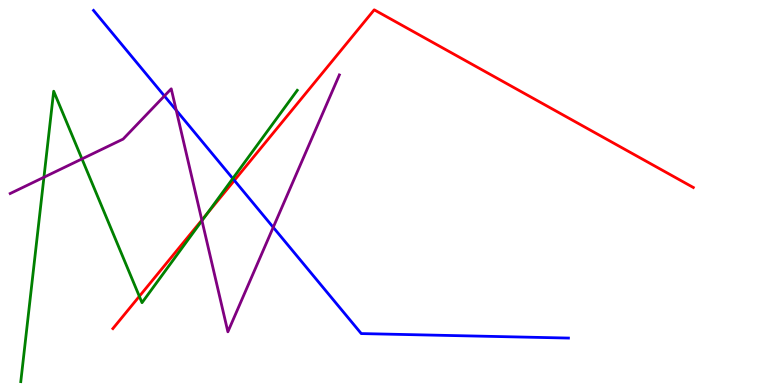[{'lines': ['blue', 'red'], 'intersections': [{'x': 3.02, 'y': 5.31}]}, {'lines': ['green', 'red'], 'intersections': [{'x': 1.8, 'y': 2.3}, {'x': 2.67, 'y': 4.45}]}, {'lines': ['purple', 'red'], 'intersections': [{'x': 2.6, 'y': 4.28}]}, {'lines': ['blue', 'green'], 'intersections': [{'x': 3.0, 'y': 5.36}]}, {'lines': ['blue', 'purple'], 'intersections': [{'x': 2.12, 'y': 7.51}, {'x': 2.27, 'y': 7.14}, {'x': 3.53, 'y': 4.1}]}, {'lines': ['green', 'purple'], 'intersections': [{'x': 0.567, 'y': 5.4}, {'x': 1.06, 'y': 5.87}, {'x': 2.61, 'y': 4.27}]}]